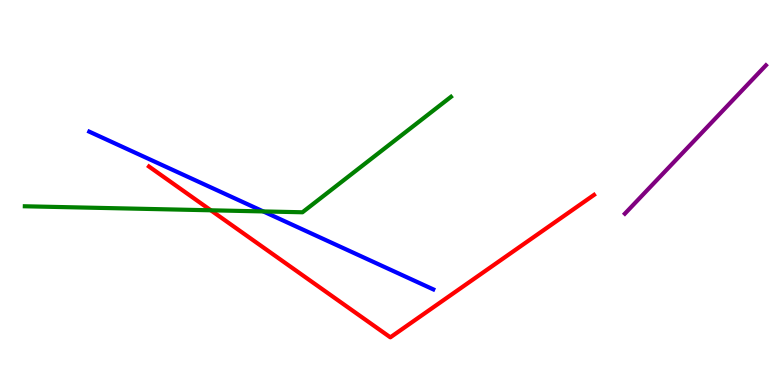[{'lines': ['blue', 'red'], 'intersections': []}, {'lines': ['green', 'red'], 'intersections': [{'x': 2.72, 'y': 4.54}]}, {'lines': ['purple', 'red'], 'intersections': []}, {'lines': ['blue', 'green'], 'intersections': [{'x': 3.4, 'y': 4.51}]}, {'lines': ['blue', 'purple'], 'intersections': []}, {'lines': ['green', 'purple'], 'intersections': []}]